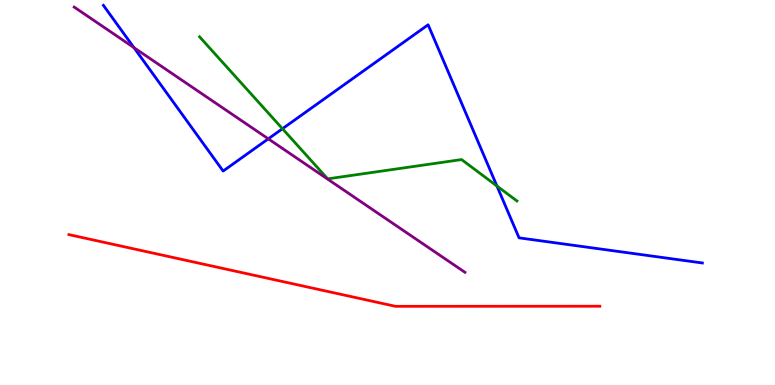[{'lines': ['blue', 'red'], 'intersections': []}, {'lines': ['green', 'red'], 'intersections': []}, {'lines': ['purple', 'red'], 'intersections': []}, {'lines': ['blue', 'green'], 'intersections': [{'x': 3.64, 'y': 6.66}, {'x': 6.41, 'y': 5.17}]}, {'lines': ['blue', 'purple'], 'intersections': [{'x': 1.73, 'y': 8.76}, {'x': 3.46, 'y': 6.39}]}, {'lines': ['green', 'purple'], 'intersections': []}]